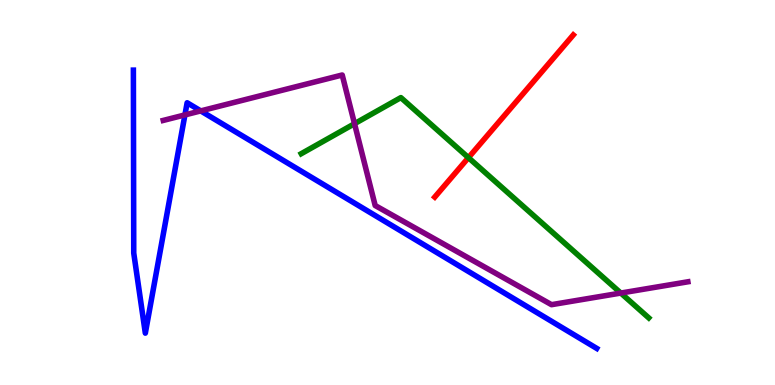[{'lines': ['blue', 'red'], 'intersections': []}, {'lines': ['green', 'red'], 'intersections': [{'x': 6.04, 'y': 5.9}]}, {'lines': ['purple', 'red'], 'intersections': []}, {'lines': ['blue', 'green'], 'intersections': []}, {'lines': ['blue', 'purple'], 'intersections': [{'x': 2.39, 'y': 7.02}, {'x': 2.59, 'y': 7.12}]}, {'lines': ['green', 'purple'], 'intersections': [{'x': 4.57, 'y': 6.79}, {'x': 8.01, 'y': 2.39}]}]